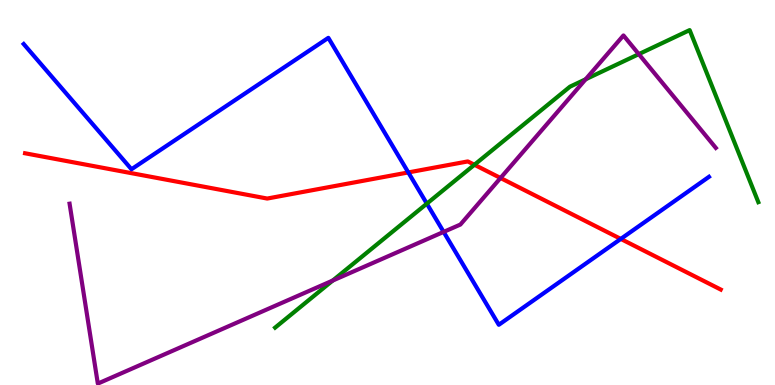[{'lines': ['blue', 'red'], 'intersections': [{'x': 5.27, 'y': 5.52}, {'x': 8.01, 'y': 3.79}]}, {'lines': ['green', 'red'], 'intersections': [{'x': 6.12, 'y': 5.72}]}, {'lines': ['purple', 'red'], 'intersections': [{'x': 6.46, 'y': 5.38}]}, {'lines': ['blue', 'green'], 'intersections': [{'x': 5.51, 'y': 4.71}]}, {'lines': ['blue', 'purple'], 'intersections': [{'x': 5.72, 'y': 3.98}]}, {'lines': ['green', 'purple'], 'intersections': [{'x': 4.29, 'y': 2.71}, {'x': 7.56, 'y': 7.94}, {'x': 8.24, 'y': 8.59}]}]